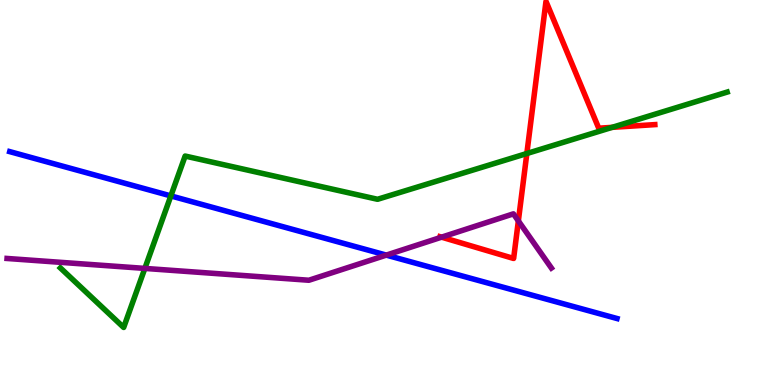[{'lines': ['blue', 'red'], 'intersections': []}, {'lines': ['green', 'red'], 'intersections': [{'x': 6.8, 'y': 6.01}, {'x': 7.9, 'y': 6.69}]}, {'lines': ['purple', 'red'], 'intersections': [{'x': 5.7, 'y': 3.84}, {'x': 6.69, 'y': 4.26}]}, {'lines': ['blue', 'green'], 'intersections': [{'x': 2.2, 'y': 4.91}]}, {'lines': ['blue', 'purple'], 'intersections': [{'x': 4.98, 'y': 3.37}]}, {'lines': ['green', 'purple'], 'intersections': [{'x': 1.87, 'y': 3.03}]}]